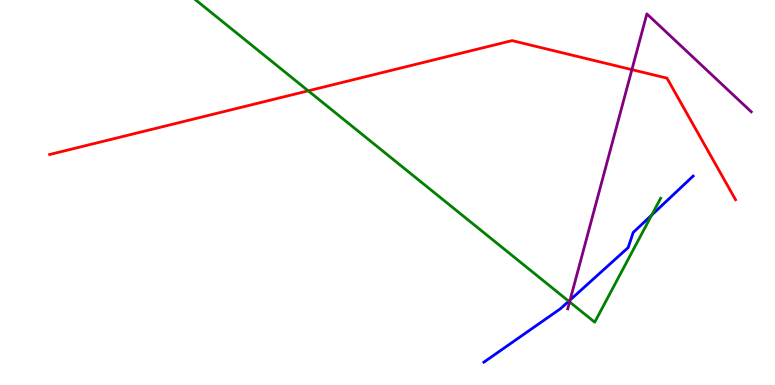[{'lines': ['blue', 'red'], 'intersections': []}, {'lines': ['green', 'red'], 'intersections': [{'x': 3.98, 'y': 7.64}]}, {'lines': ['purple', 'red'], 'intersections': [{'x': 8.15, 'y': 8.19}]}, {'lines': ['blue', 'green'], 'intersections': [{'x': 7.34, 'y': 2.18}, {'x': 8.41, 'y': 4.41}]}, {'lines': ['blue', 'purple'], 'intersections': [{'x': 7.36, 'y': 2.21}]}, {'lines': ['green', 'purple'], 'intersections': [{'x': 7.35, 'y': 2.16}]}]